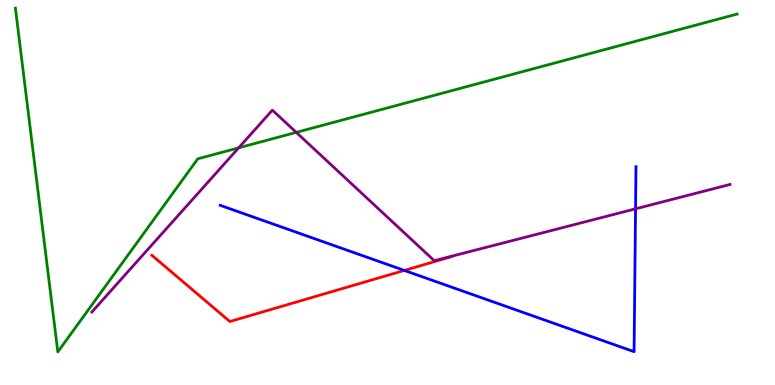[{'lines': ['blue', 'red'], 'intersections': [{'x': 5.22, 'y': 2.98}]}, {'lines': ['green', 'red'], 'intersections': []}, {'lines': ['purple', 'red'], 'intersections': []}, {'lines': ['blue', 'green'], 'intersections': []}, {'lines': ['blue', 'purple'], 'intersections': [{'x': 8.2, 'y': 4.58}]}, {'lines': ['green', 'purple'], 'intersections': [{'x': 3.08, 'y': 6.16}, {'x': 3.82, 'y': 6.56}]}]